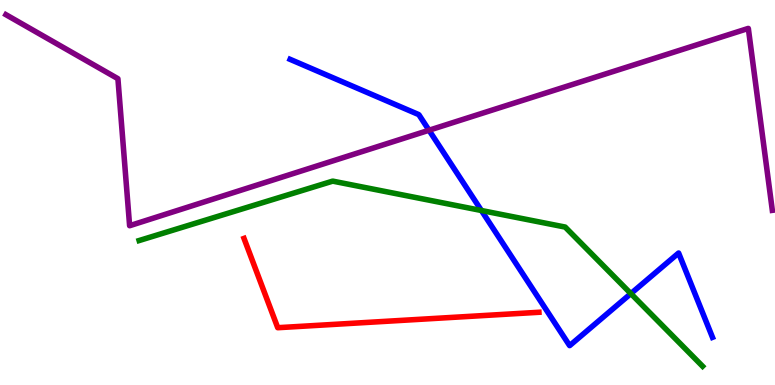[{'lines': ['blue', 'red'], 'intersections': []}, {'lines': ['green', 'red'], 'intersections': []}, {'lines': ['purple', 'red'], 'intersections': []}, {'lines': ['blue', 'green'], 'intersections': [{'x': 6.21, 'y': 4.53}, {'x': 8.14, 'y': 2.37}]}, {'lines': ['blue', 'purple'], 'intersections': [{'x': 5.54, 'y': 6.62}]}, {'lines': ['green', 'purple'], 'intersections': []}]